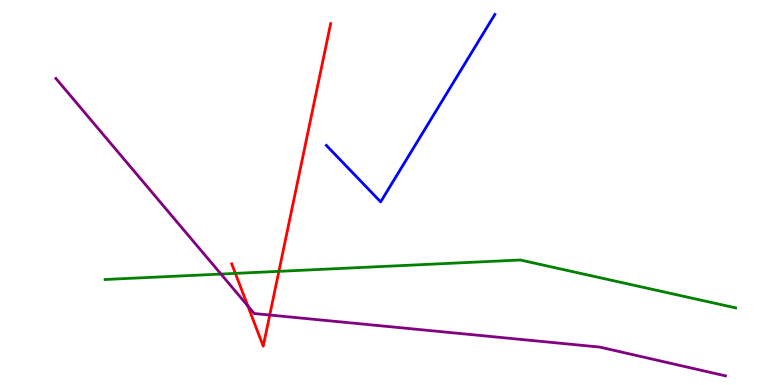[{'lines': ['blue', 'red'], 'intersections': []}, {'lines': ['green', 'red'], 'intersections': [{'x': 3.04, 'y': 2.9}, {'x': 3.6, 'y': 2.95}]}, {'lines': ['purple', 'red'], 'intersections': [{'x': 3.2, 'y': 2.06}, {'x': 3.48, 'y': 1.82}]}, {'lines': ['blue', 'green'], 'intersections': []}, {'lines': ['blue', 'purple'], 'intersections': []}, {'lines': ['green', 'purple'], 'intersections': [{'x': 2.85, 'y': 2.88}]}]